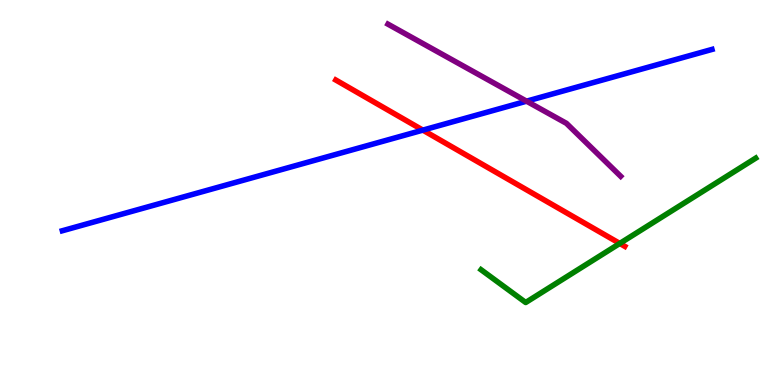[{'lines': ['blue', 'red'], 'intersections': [{'x': 5.46, 'y': 6.62}]}, {'lines': ['green', 'red'], 'intersections': [{'x': 8.0, 'y': 3.68}]}, {'lines': ['purple', 'red'], 'intersections': []}, {'lines': ['blue', 'green'], 'intersections': []}, {'lines': ['blue', 'purple'], 'intersections': [{'x': 6.79, 'y': 7.37}]}, {'lines': ['green', 'purple'], 'intersections': []}]